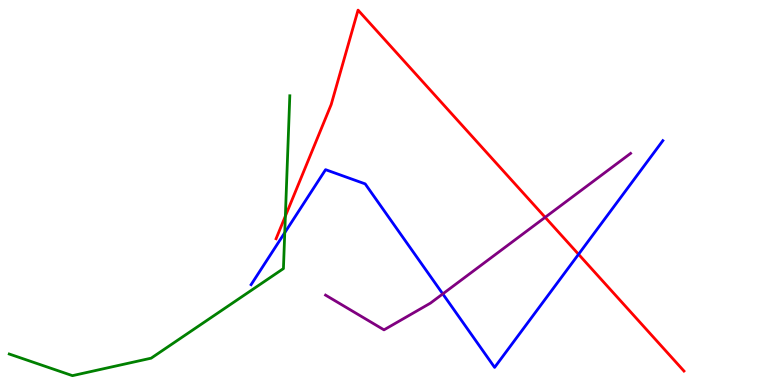[{'lines': ['blue', 'red'], 'intersections': [{'x': 7.47, 'y': 3.4}]}, {'lines': ['green', 'red'], 'intersections': [{'x': 3.68, 'y': 4.39}]}, {'lines': ['purple', 'red'], 'intersections': [{'x': 7.03, 'y': 4.36}]}, {'lines': ['blue', 'green'], 'intersections': [{'x': 3.67, 'y': 3.96}]}, {'lines': ['blue', 'purple'], 'intersections': [{'x': 5.71, 'y': 2.37}]}, {'lines': ['green', 'purple'], 'intersections': []}]